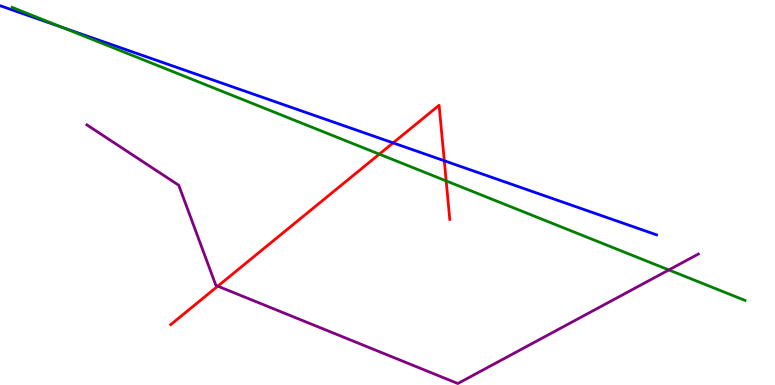[{'lines': ['blue', 'red'], 'intersections': [{'x': 5.07, 'y': 6.29}, {'x': 5.73, 'y': 5.82}]}, {'lines': ['green', 'red'], 'intersections': [{'x': 4.89, 'y': 6.0}, {'x': 5.76, 'y': 5.3}]}, {'lines': ['purple', 'red'], 'intersections': [{'x': 2.81, 'y': 2.57}]}, {'lines': ['blue', 'green'], 'intersections': [{'x': 0.803, 'y': 9.29}]}, {'lines': ['blue', 'purple'], 'intersections': []}, {'lines': ['green', 'purple'], 'intersections': [{'x': 8.63, 'y': 2.99}]}]